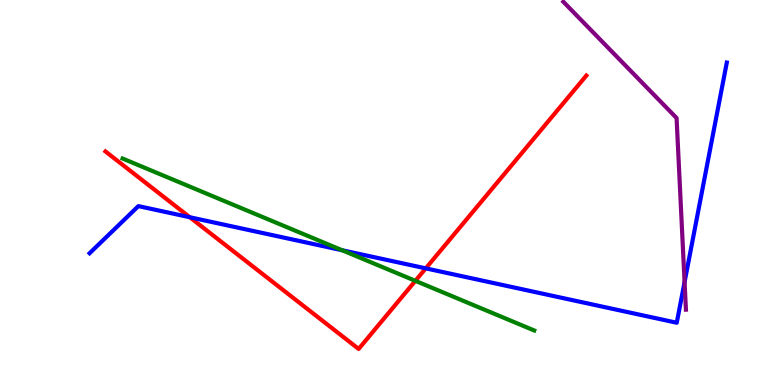[{'lines': ['blue', 'red'], 'intersections': [{'x': 2.45, 'y': 4.36}, {'x': 5.49, 'y': 3.03}]}, {'lines': ['green', 'red'], 'intersections': [{'x': 5.36, 'y': 2.71}]}, {'lines': ['purple', 'red'], 'intersections': []}, {'lines': ['blue', 'green'], 'intersections': [{'x': 4.41, 'y': 3.5}]}, {'lines': ['blue', 'purple'], 'intersections': [{'x': 8.83, 'y': 2.67}]}, {'lines': ['green', 'purple'], 'intersections': []}]